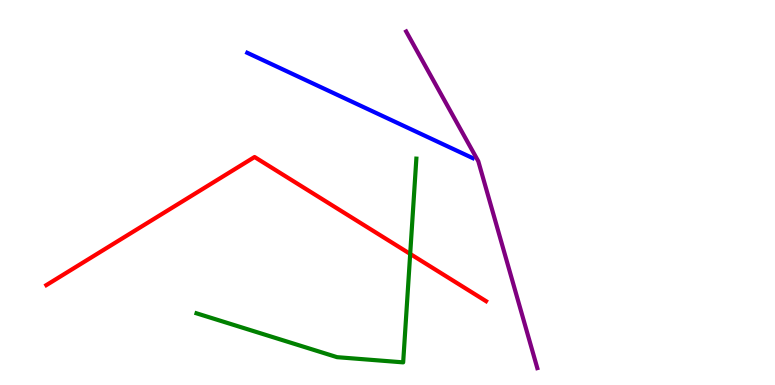[{'lines': ['blue', 'red'], 'intersections': []}, {'lines': ['green', 'red'], 'intersections': [{'x': 5.29, 'y': 3.4}]}, {'lines': ['purple', 'red'], 'intersections': []}, {'lines': ['blue', 'green'], 'intersections': []}, {'lines': ['blue', 'purple'], 'intersections': []}, {'lines': ['green', 'purple'], 'intersections': []}]